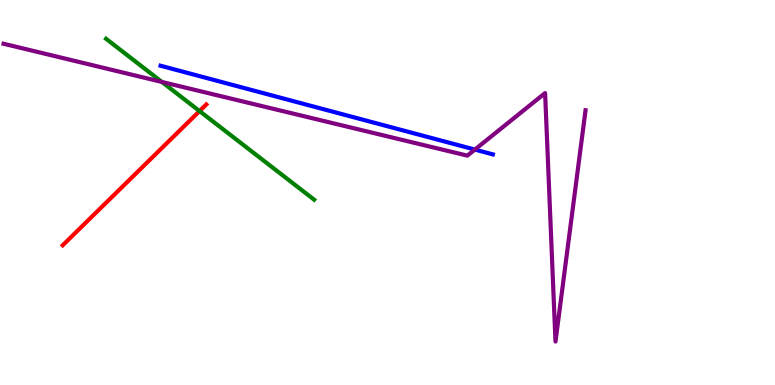[{'lines': ['blue', 'red'], 'intersections': []}, {'lines': ['green', 'red'], 'intersections': [{'x': 2.57, 'y': 7.11}]}, {'lines': ['purple', 'red'], 'intersections': []}, {'lines': ['blue', 'green'], 'intersections': []}, {'lines': ['blue', 'purple'], 'intersections': [{'x': 6.13, 'y': 6.11}]}, {'lines': ['green', 'purple'], 'intersections': [{'x': 2.09, 'y': 7.87}]}]